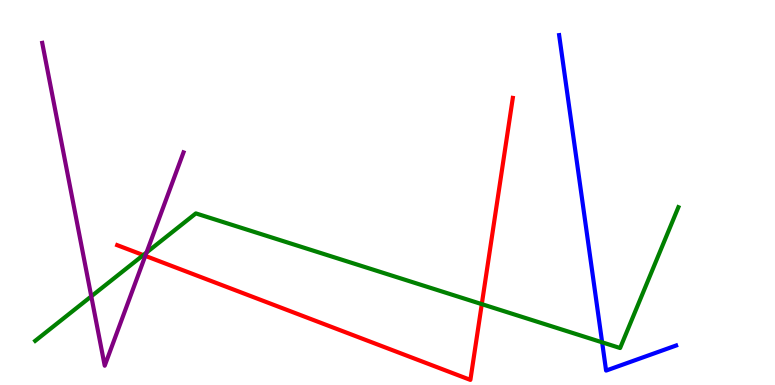[{'lines': ['blue', 'red'], 'intersections': []}, {'lines': ['green', 'red'], 'intersections': [{'x': 1.85, 'y': 3.37}, {'x': 6.22, 'y': 2.1}]}, {'lines': ['purple', 'red'], 'intersections': [{'x': 1.87, 'y': 3.35}]}, {'lines': ['blue', 'green'], 'intersections': [{'x': 7.77, 'y': 1.11}]}, {'lines': ['blue', 'purple'], 'intersections': []}, {'lines': ['green', 'purple'], 'intersections': [{'x': 1.18, 'y': 2.3}, {'x': 1.89, 'y': 3.44}]}]